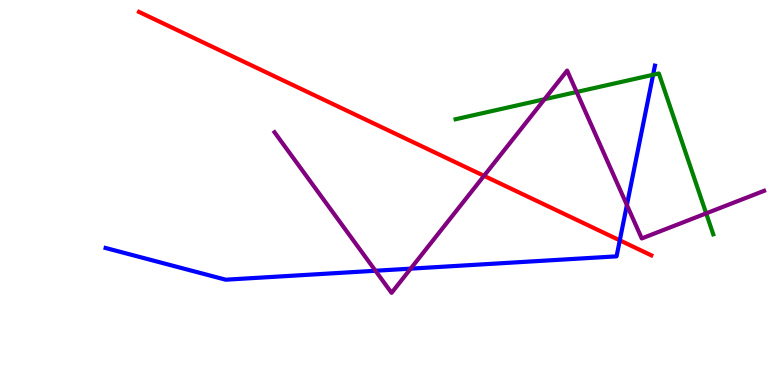[{'lines': ['blue', 'red'], 'intersections': [{'x': 8.0, 'y': 3.76}]}, {'lines': ['green', 'red'], 'intersections': []}, {'lines': ['purple', 'red'], 'intersections': [{'x': 6.25, 'y': 5.43}]}, {'lines': ['blue', 'green'], 'intersections': [{'x': 8.43, 'y': 8.06}]}, {'lines': ['blue', 'purple'], 'intersections': [{'x': 4.84, 'y': 2.97}, {'x': 5.3, 'y': 3.02}, {'x': 8.09, 'y': 4.67}]}, {'lines': ['green', 'purple'], 'intersections': [{'x': 7.03, 'y': 7.42}, {'x': 7.44, 'y': 7.61}, {'x': 9.11, 'y': 4.46}]}]